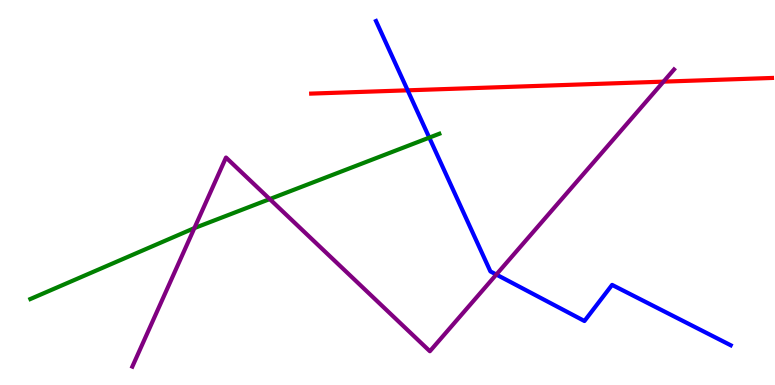[{'lines': ['blue', 'red'], 'intersections': [{'x': 5.26, 'y': 7.65}]}, {'lines': ['green', 'red'], 'intersections': []}, {'lines': ['purple', 'red'], 'intersections': [{'x': 8.56, 'y': 7.88}]}, {'lines': ['blue', 'green'], 'intersections': [{'x': 5.54, 'y': 6.43}]}, {'lines': ['blue', 'purple'], 'intersections': [{'x': 6.4, 'y': 2.87}]}, {'lines': ['green', 'purple'], 'intersections': [{'x': 2.51, 'y': 4.08}, {'x': 3.48, 'y': 4.83}]}]